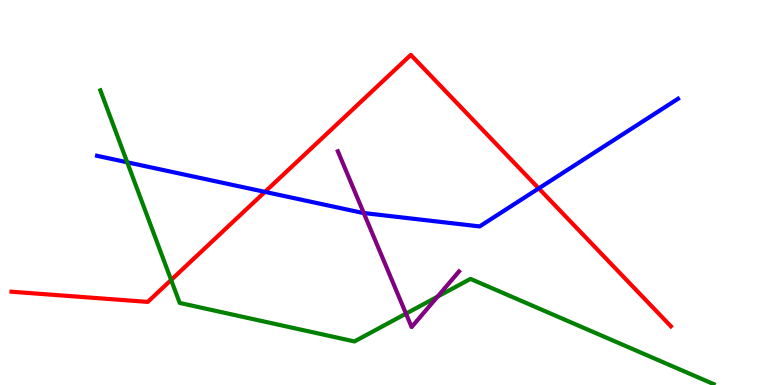[{'lines': ['blue', 'red'], 'intersections': [{'x': 3.42, 'y': 5.02}, {'x': 6.95, 'y': 5.11}]}, {'lines': ['green', 'red'], 'intersections': [{'x': 2.21, 'y': 2.73}]}, {'lines': ['purple', 'red'], 'intersections': []}, {'lines': ['blue', 'green'], 'intersections': [{'x': 1.64, 'y': 5.78}]}, {'lines': ['blue', 'purple'], 'intersections': [{'x': 4.69, 'y': 4.47}]}, {'lines': ['green', 'purple'], 'intersections': [{'x': 5.24, 'y': 1.85}, {'x': 5.65, 'y': 2.3}]}]